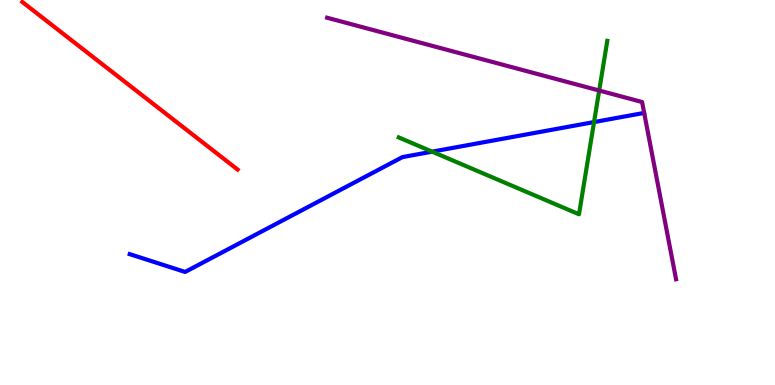[{'lines': ['blue', 'red'], 'intersections': []}, {'lines': ['green', 'red'], 'intersections': []}, {'lines': ['purple', 'red'], 'intersections': []}, {'lines': ['blue', 'green'], 'intersections': [{'x': 5.58, 'y': 6.06}, {'x': 7.67, 'y': 6.83}]}, {'lines': ['blue', 'purple'], 'intersections': []}, {'lines': ['green', 'purple'], 'intersections': [{'x': 7.73, 'y': 7.65}]}]